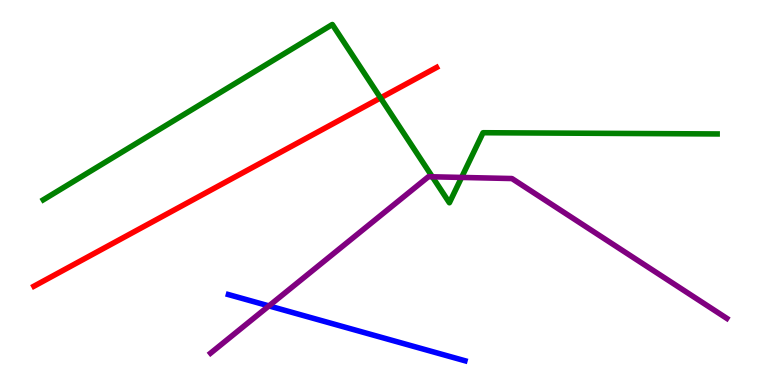[{'lines': ['blue', 'red'], 'intersections': []}, {'lines': ['green', 'red'], 'intersections': [{'x': 4.91, 'y': 7.46}]}, {'lines': ['purple', 'red'], 'intersections': []}, {'lines': ['blue', 'green'], 'intersections': []}, {'lines': ['blue', 'purple'], 'intersections': [{'x': 3.47, 'y': 2.05}]}, {'lines': ['green', 'purple'], 'intersections': [{'x': 5.58, 'y': 5.41}, {'x': 5.96, 'y': 5.39}]}]